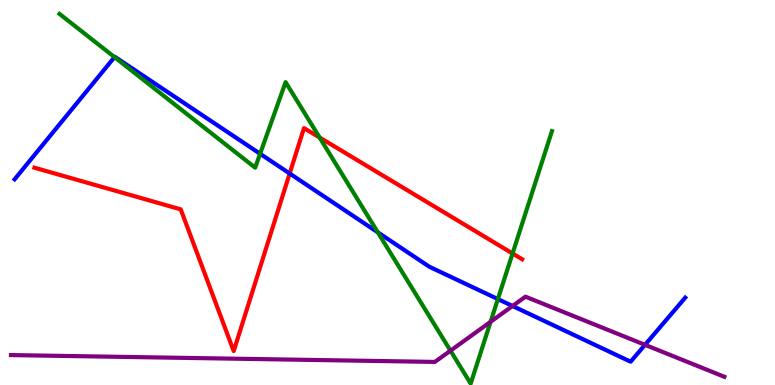[{'lines': ['blue', 'red'], 'intersections': [{'x': 3.74, 'y': 5.49}]}, {'lines': ['green', 'red'], 'intersections': [{'x': 4.12, 'y': 6.43}, {'x': 6.61, 'y': 3.42}]}, {'lines': ['purple', 'red'], 'intersections': []}, {'lines': ['blue', 'green'], 'intersections': [{'x': 1.48, 'y': 8.52}, {'x': 3.36, 'y': 6.01}, {'x': 4.88, 'y': 3.96}, {'x': 6.42, 'y': 2.23}]}, {'lines': ['blue', 'purple'], 'intersections': [{'x': 6.61, 'y': 2.05}, {'x': 8.32, 'y': 1.04}]}, {'lines': ['green', 'purple'], 'intersections': [{'x': 5.81, 'y': 0.891}, {'x': 6.33, 'y': 1.64}]}]